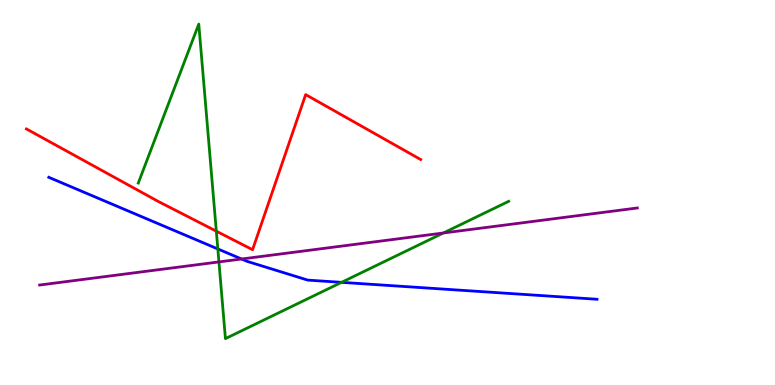[{'lines': ['blue', 'red'], 'intersections': []}, {'lines': ['green', 'red'], 'intersections': [{'x': 2.79, 'y': 4.0}]}, {'lines': ['purple', 'red'], 'intersections': []}, {'lines': ['blue', 'green'], 'intersections': [{'x': 2.81, 'y': 3.53}, {'x': 4.41, 'y': 2.67}]}, {'lines': ['blue', 'purple'], 'intersections': [{'x': 3.12, 'y': 3.27}]}, {'lines': ['green', 'purple'], 'intersections': [{'x': 2.82, 'y': 3.2}, {'x': 5.72, 'y': 3.95}]}]